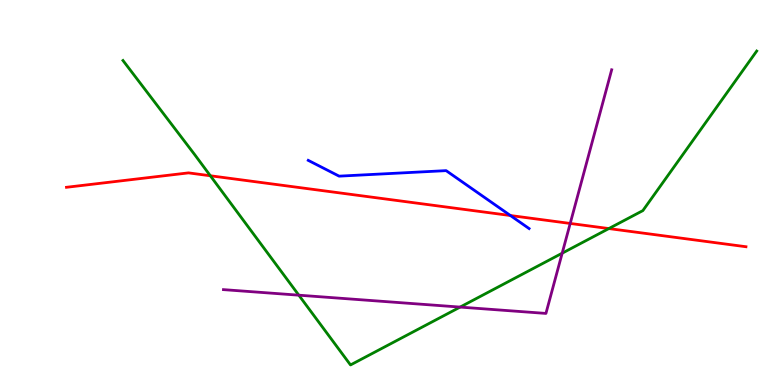[{'lines': ['blue', 'red'], 'intersections': [{'x': 6.59, 'y': 4.4}]}, {'lines': ['green', 'red'], 'intersections': [{'x': 2.71, 'y': 5.43}, {'x': 7.86, 'y': 4.06}]}, {'lines': ['purple', 'red'], 'intersections': [{'x': 7.36, 'y': 4.2}]}, {'lines': ['blue', 'green'], 'intersections': []}, {'lines': ['blue', 'purple'], 'intersections': []}, {'lines': ['green', 'purple'], 'intersections': [{'x': 3.86, 'y': 2.33}, {'x': 5.94, 'y': 2.02}, {'x': 7.25, 'y': 3.42}]}]